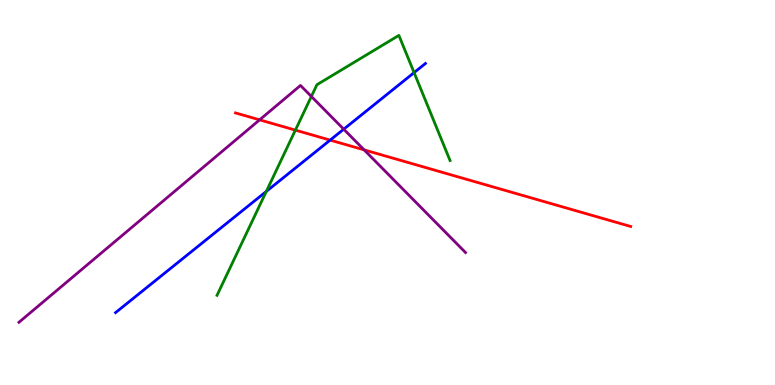[{'lines': ['blue', 'red'], 'intersections': [{'x': 4.26, 'y': 6.36}]}, {'lines': ['green', 'red'], 'intersections': [{'x': 3.81, 'y': 6.62}]}, {'lines': ['purple', 'red'], 'intersections': [{'x': 3.35, 'y': 6.89}, {'x': 4.7, 'y': 6.11}]}, {'lines': ['blue', 'green'], 'intersections': [{'x': 3.44, 'y': 5.03}, {'x': 5.34, 'y': 8.11}]}, {'lines': ['blue', 'purple'], 'intersections': [{'x': 4.44, 'y': 6.64}]}, {'lines': ['green', 'purple'], 'intersections': [{'x': 4.02, 'y': 7.49}]}]